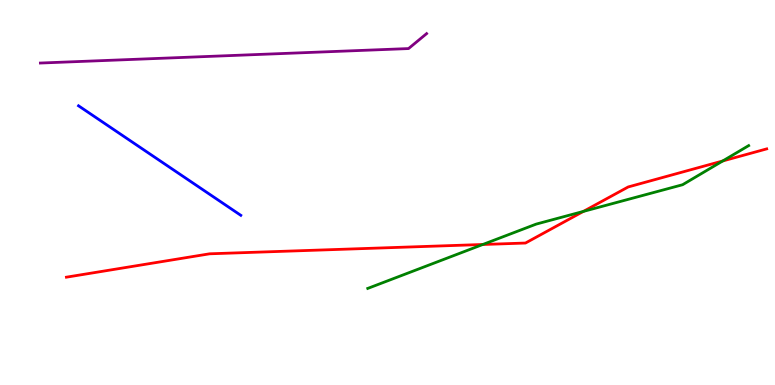[{'lines': ['blue', 'red'], 'intersections': []}, {'lines': ['green', 'red'], 'intersections': [{'x': 6.23, 'y': 3.65}, {'x': 7.53, 'y': 4.51}, {'x': 9.33, 'y': 5.82}]}, {'lines': ['purple', 'red'], 'intersections': []}, {'lines': ['blue', 'green'], 'intersections': []}, {'lines': ['blue', 'purple'], 'intersections': []}, {'lines': ['green', 'purple'], 'intersections': []}]